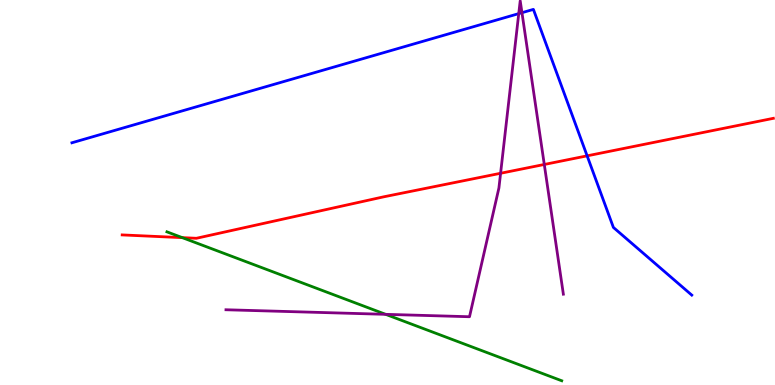[{'lines': ['blue', 'red'], 'intersections': [{'x': 7.58, 'y': 5.95}]}, {'lines': ['green', 'red'], 'intersections': [{'x': 2.35, 'y': 3.83}]}, {'lines': ['purple', 'red'], 'intersections': [{'x': 6.46, 'y': 5.5}, {'x': 7.02, 'y': 5.73}]}, {'lines': ['blue', 'green'], 'intersections': []}, {'lines': ['blue', 'purple'], 'intersections': [{'x': 6.69, 'y': 9.65}, {'x': 6.74, 'y': 9.67}]}, {'lines': ['green', 'purple'], 'intersections': [{'x': 4.98, 'y': 1.84}]}]